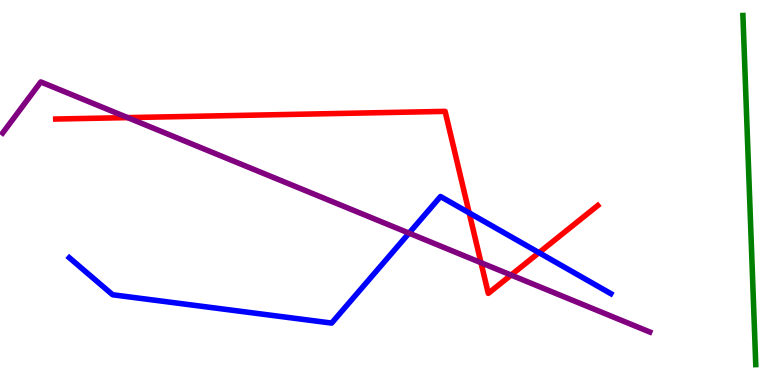[{'lines': ['blue', 'red'], 'intersections': [{'x': 6.05, 'y': 4.47}, {'x': 6.95, 'y': 3.44}]}, {'lines': ['green', 'red'], 'intersections': []}, {'lines': ['purple', 'red'], 'intersections': [{'x': 1.65, 'y': 6.94}, {'x': 6.21, 'y': 3.18}, {'x': 6.59, 'y': 2.86}]}, {'lines': ['blue', 'green'], 'intersections': []}, {'lines': ['blue', 'purple'], 'intersections': [{'x': 5.28, 'y': 3.94}]}, {'lines': ['green', 'purple'], 'intersections': []}]